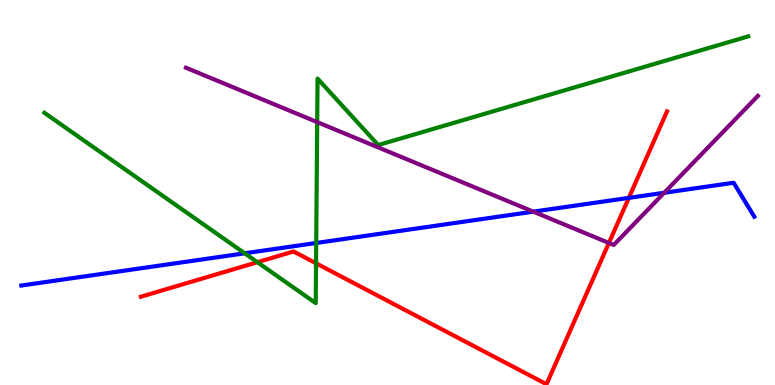[{'lines': ['blue', 'red'], 'intersections': [{'x': 8.11, 'y': 4.86}]}, {'lines': ['green', 'red'], 'intersections': [{'x': 3.32, 'y': 3.19}, {'x': 4.08, 'y': 3.16}]}, {'lines': ['purple', 'red'], 'intersections': [{'x': 7.86, 'y': 3.69}]}, {'lines': ['blue', 'green'], 'intersections': [{'x': 3.16, 'y': 3.42}, {'x': 4.08, 'y': 3.69}]}, {'lines': ['blue', 'purple'], 'intersections': [{'x': 6.88, 'y': 4.5}, {'x': 8.57, 'y': 4.99}]}, {'lines': ['green', 'purple'], 'intersections': [{'x': 4.09, 'y': 6.83}]}]